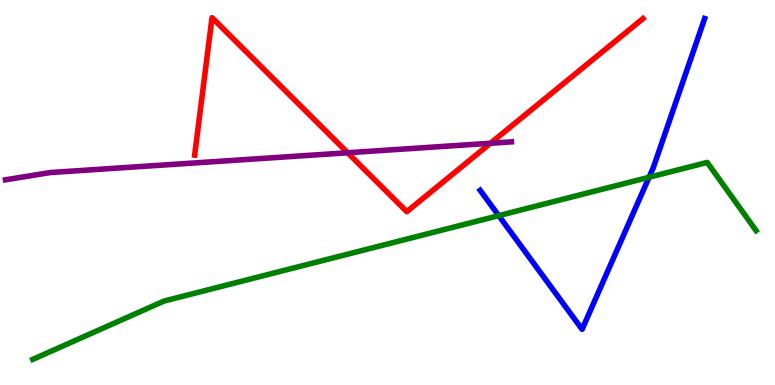[{'lines': ['blue', 'red'], 'intersections': []}, {'lines': ['green', 'red'], 'intersections': []}, {'lines': ['purple', 'red'], 'intersections': [{'x': 4.49, 'y': 6.03}, {'x': 6.33, 'y': 6.28}]}, {'lines': ['blue', 'green'], 'intersections': [{'x': 6.44, 'y': 4.4}, {'x': 8.38, 'y': 5.4}]}, {'lines': ['blue', 'purple'], 'intersections': []}, {'lines': ['green', 'purple'], 'intersections': []}]